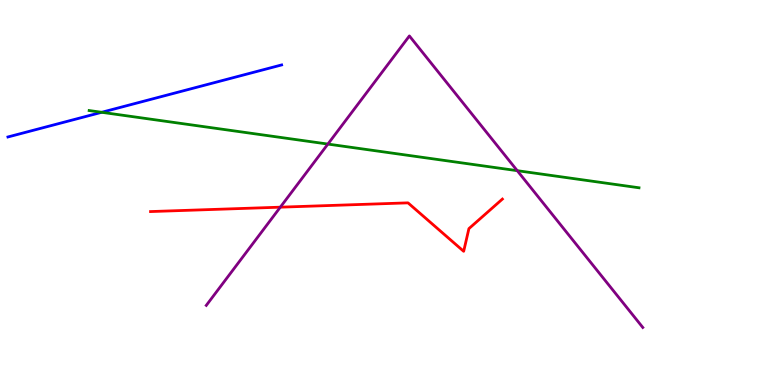[{'lines': ['blue', 'red'], 'intersections': []}, {'lines': ['green', 'red'], 'intersections': []}, {'lines': ['purple', 'red'], 'intersections': [{'x': 3.62, 'y': 4.62}]}, {'lines': ['blue', 'green'], 'intersections': [{'x': 1.31, 'y': 7.08}]}, {'lines': ['blue', 'purple'], 'intersections': []}, {'lines': ['green', 'purple'], 'intersections': [{'x': 4.23, 'y': 6.26}, {'x': 6.67, 'y': 5.57}]}]